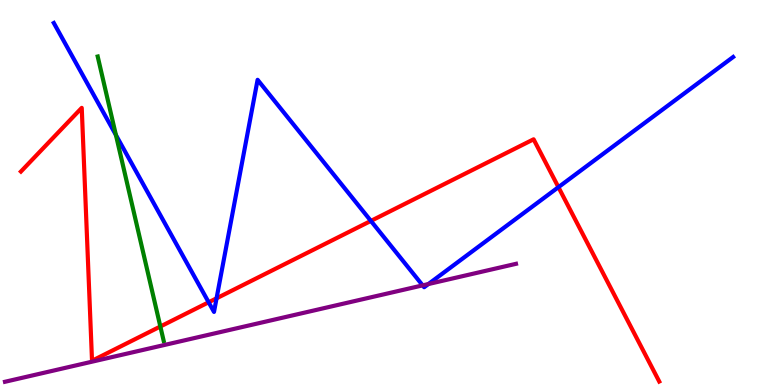[{'lines': ['blue', 'red'], 'intersections': [{'x': 2.69, 'y': 2.15}, {'x': 2.79, 'y': 2.25}, {'x': 4.79, 'y': 4.26}, {'x': 7.21, 'y': 5.14}]}, {'lines': ['green', 'red'], 'intersections': [{'x': 2.07, 'y': 1.52}]}, {'lines': ['purple', 'red'], 'intersections': []}, {'lines': ['blue', 'green'], 'intersections': [{'x': 1.5, 'y': 6.49}]}, {'lines': ['blue', 'purple'], 'intersections': [{'x': 5.45, 'y': 2.59}, {'x': 5.53, 'y': 2.62}]}, {'lines': ['green', 'purple'], 'intersections': []}]